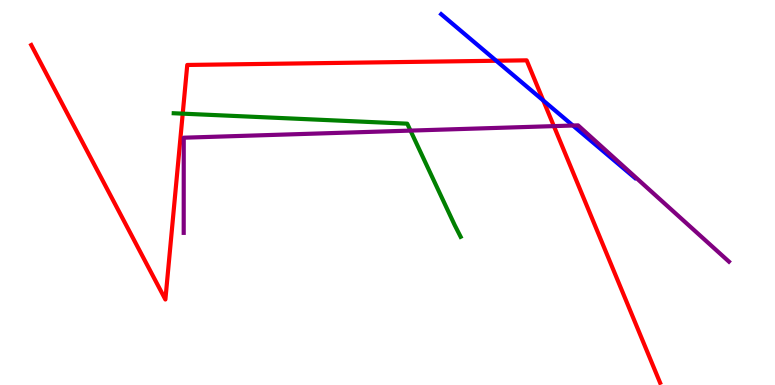[{'lines': ['blue', 'red'], 'intersections': [{'x': 6.4, 'y': 8.42}, {'x': 7.01, 'y': 7.39}]}, {'lines': ['green', 'red'], 'intersections': [{'x': 2.36, 'y': 7.05}]}, {'lines': ['purple', 'red'], 'intersections': [{'x': 7.15, 'y': 6.72}]}, {'lines': ['blue', 'green'], 'intersections': []}, {'lines': ['blue', 'purple'], 'intersections': [{'x': 7.39, 'y': 6.74}]}, {'lines': ['green', 'purple'], 'intersections': [{'x': 5.3, 'y': 6.61}]}]